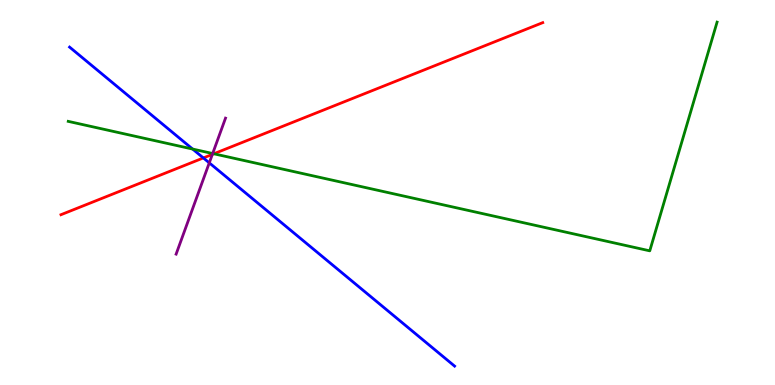[{'lines': ['blue', 'red'], 'intersections': [{'x': 2.62, 'y': 5.9}]}, {'lines': ['green', 'red'], 'intersections': [{'x': 2.76, 'y': 6.01}]}, {'lines': ['purple', 'red'], 'intersections': [{'x': 2.74, 'y': 5.99}]}, {'lines': ['blue', 'green'], 'intersections': [{'x': 2.49, 'y': 6.13}]}, {'lines': ['blue', 'purple'], 'intersections': [{'x': 2.7, 'y': 5.77}]}, {'lines': ['green', 'purple'], 'intersections': [{'x': 2.74, 'y': 6.01}]}]